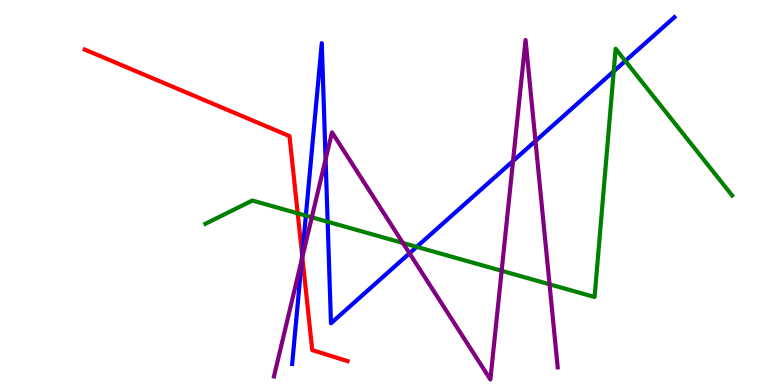[{'lines': ['blue', 'red'], 'intersections': [{'x': 3.9, 'y': 3.36}]}, {'lines': ['green', 'red'], 'intersections': [{'x': 3.84, 'y': 4.46}]}, {'lines': ['purple', 'red'], 'intersections': [{'x': 3.9, 'y': 3.32}]}, {'lines': ['blue', 'green'], 'intersections': [{'x': 3.95, 'y': 4.4}, {'x': 4.23, 'y': 4.24}, {'x': 5.38, 'y': 3.59}, {'x': 7.92, 'y': 8.15}, {'x': 8.07, 'y': 8.42}]}, {'lines': ['blue', 'purple'], 'intersections': [{'x': 3.89, 'y': 3.27}, {'x': 4.2, 'y': 5.86}, {'x': 5.28, 'y': 3.42}, {'x': 6.62, 'y': 5.82}, {'x': 6.91, 'y': 6.34}]}, {'lines': ['green', 'purple'], 'intersections': [{'x': 4.02, 'y': 4.36}, {'x': 5.2, 'y': 3.69}, {'x': 6.47, 'y': 2.97}, {'x': 7.09, 'y': 2.62}]}]